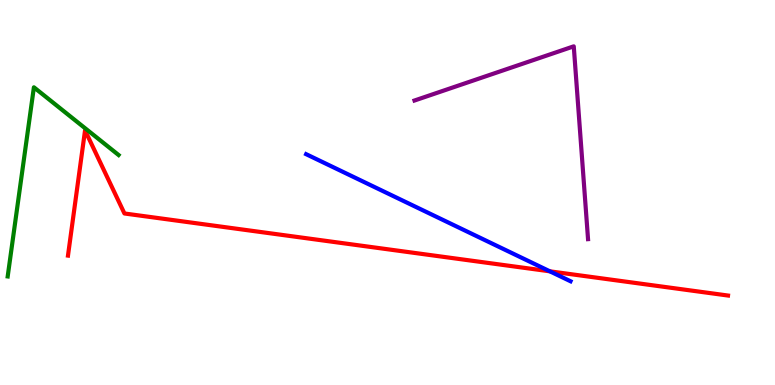[{'lines': ['blue', 'red'], 'intersections': [{'x': 7.1, 'y': 2.95}]}, {'lines': ['green', 'red'], 'intersections': []}, {'lines': ['purple', 'red'], 'intersections': []}, {'lines': ['blue', 'green'], 'intersections': []}, {'lines': ['blue', 'purple'], 'intersections': []}, {'lines': ['green', 'purple'], 'intersections': []}]